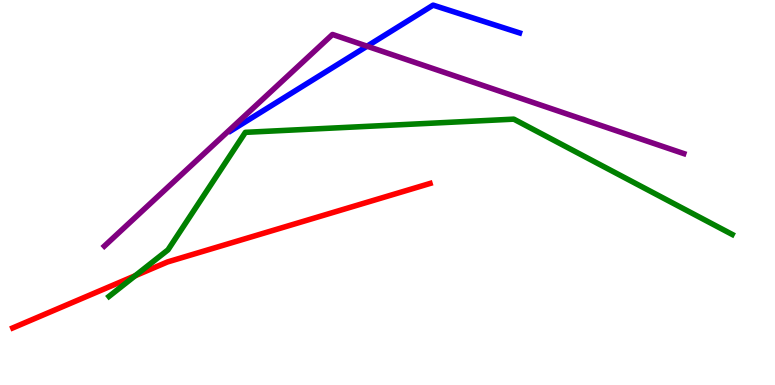[{'lines': ['blue', 'red'], 'intersections': []}, {'lines': ['green', 'red'], 'intersections': [{'x': 1.74, 'y': 2.84}]}, {'lines': ['purple', 'red'], 'intersections': []}, {'lines': ['blue', 'green'], 'intersections': []}, {'lines': ['blue', 'purple'], 'intersections': [{'x': 4.74, 'y': 8.8}]}, {'lines': ['green', 'purple'], 'intersections': []}]